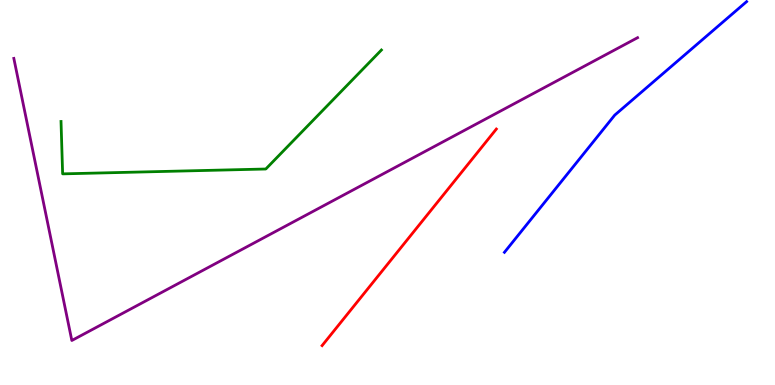[{'lines': ['blue', 'red'], 'intersections': []}, {'lines': ['green', 'red'], 'intersections': []}, {'lines': ['purple', 'red'], 'intersections': []}, {'lines': ['blue', 'green'], 'intersections': []}, {'lines': ['blue', 'purple'], 'intersections': []}, {'lines': ['green', 'purple'], 'intersections': []}]